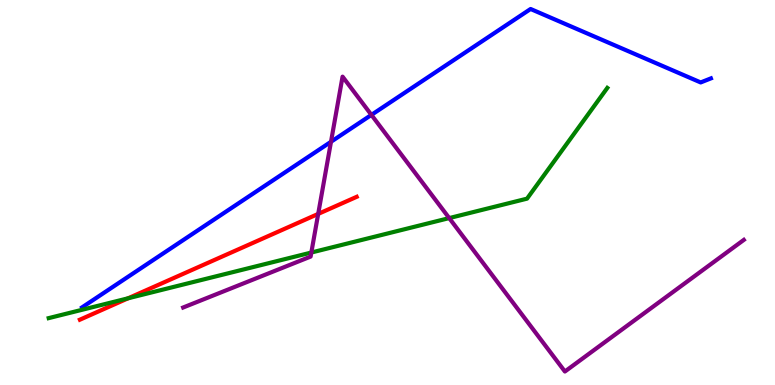[{'lines': ['blue', 'red'], 'intersections': []}, {'lines': ['green', 'red'], 'intersections': [{'x': 1.65, 'y': 2.25}]}, {'lines': ['purple', 'red'], 'intersections': [{'x': 4.11, 'y': 4.44}]}, {'lines': ['blue', 'green'], 'intersections': []}, {'lines': ['blue', 'purple'], 'intersections': [{'x': 4.27, 'y': 6.32}, {'x': 4.79, 'y': 7.02}]}, {'lines': ['green', 'purple'], 'intersections': [{'x': 4.02, 'y': 3.44}, {'x': 5.8, 'y': 4.34}]}]